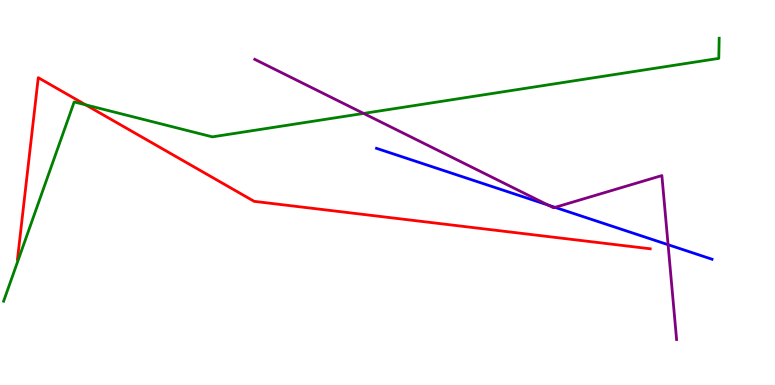[{'lines': ['blue', 'red'], 'intersections': []}, {'lines': ['green', 'red'], 'intersections': [{'x': 1.11, 'y': 7.28}]}, {'lines': ['purple', 'red'], 'intersections': []}, {'lines': ['blue', 'green'], 'intersections': []}, {'lines': ['blue', 'purple'], 'intersections': [{'x': 7.07, 'y': 4.68}, {'x': 7.16, 'y': 4.61}, {'x': 8.62, 'y': 3.64}]}, {'lines': ['green', 'purple'], 'intersections': [{'x': 4.69, 'y': 7.05}]}]